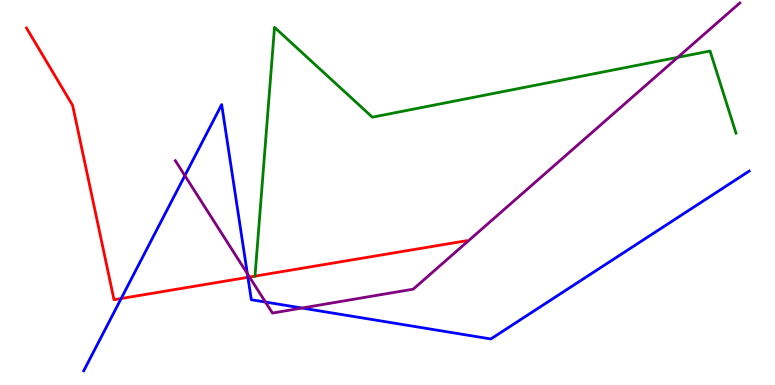[{'lines': ['blue', 'red'], 'intersections': [{'x': 1.56, 'y': 2.25}, {'x': 3.2, 'y': 2.8}]}, {'lines': ['green', 'red'], 'intersections': [{'x': 3.29, 'y': 2.83}]}, {'lines': ['purple', 'red'], 'intersections': [{'x': 3.22, 'y': 2.8}]}, {'lines': ['blue', 'green'], 'intersections': []}, {'lines': ['blue', 'purple'], 'intersections': [{'x': 2.39, 'y': 5.44}, {'x': 3.19, 'y': 2.89}, {'x': 3.43, 'y': 2.15}, {'x': 3.9, 'y': 2.0}]}, {'lines': ['green', 'purple'], 'intersections': [{'x': 8.75, 'y': 8.51}]}]